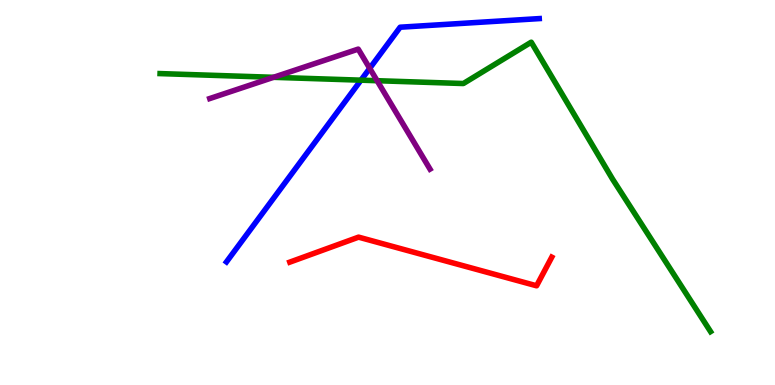[{'lines': ['blue', 'red'], 'intersections': []}, {'lines': ['green', 'red'], 'intersections': []}, {'lines': ['purple', 'red'], 'intersections': []}, {'lines': ['blue', 'green'], 'intersections': [{'x': 4.66, 'y': 7.92}]}, {'lines': ['blue', 'purple'], 'intersections': [{'x': 4.77, 'y': 8.22}]}, {'lines': ['green', 'purple'], 'intersections': [{'x': 3.53, 'y': 7.99}, {'x': 4.87, 'y': 7.9}]}]